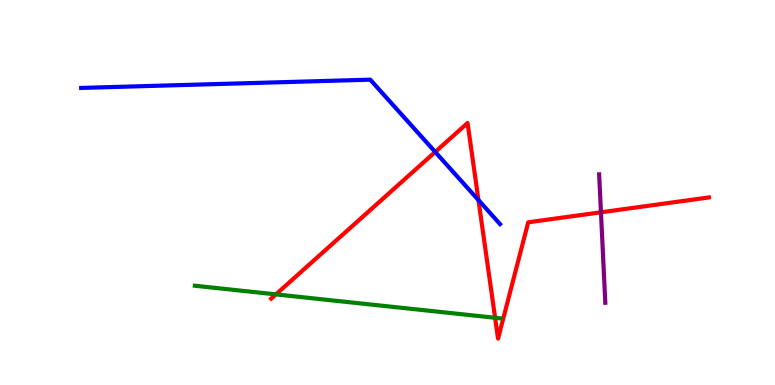[{'lines': ['blue', 'red'], 'intersections': [{'x': 5.62, 'y': 6.05}, {'x': 6.17, 'y': 4.8}]}, {'lines': ['green', 'red'], 'intersections': [{'x': 3.56, 'y': 2.35}, {'x': 6.39, 'y': 1.75}]}, {'lines': ['purple', 'red'], 'intersections': [{'x': 7.75, 'y': 4.49}]}, {'lines': ['blue', 'green'], 'intersections': []}, {'lines': ['blue', 'purple'], 'intersections': []}, {'lines': ['green', 'purple'], 'intersections': []}]